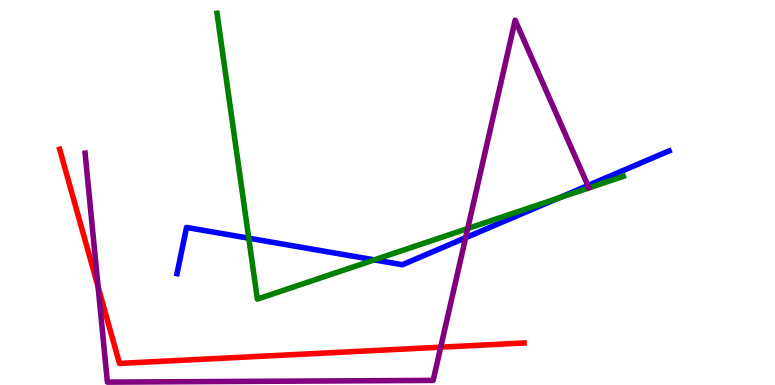[{'lines': ['blue', 'red'], 'intersections': []}, {'lines': ['green', 'red'], 'intersections': []}, {'lines': ['purple', 'red'], 'intersections': [{'x': 1.27, 'y': 2.55}, {'x': 5.69, 'y': 0.982}]}, {'lines': ['blue', 'green'], 'intersections': [{'x': 3.21, 'y': 3.81}, {'x': 4.83, 'y': 3.25}, {'x': 7.21, 'y': 4.85}]}, {'lines': ['blue', 'purple'], 'intersections': [{'x': 6.01, 'y': 3.83}, {'x': 7.59, 'y': 5.18}]}, {'lines': ['green', 'purple'], 'intersections': [{'x': 6.04, 'y': 4.06}]}]